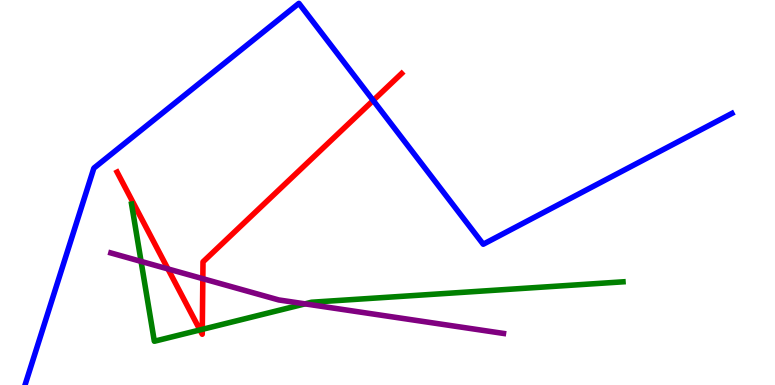[{'lines': ['blue', 'red'], 'intersections': [{'x': 4.82, 'y': 7.39}]}, {'lines': ['green', 'red'], 'intersections': [{'x': 2.58, 'y': 1.43}, {'x': 2.61, 'y': 1.45}]}, {'lines': ['purple', 'red'], 'intersections': [{'x': 2.17, 'y': 3.01}, {'x': 2.62, 'y': 2.76}]}, {'lines': ['blue', 'green'], 'intersections': []}, {'lines': ['blue', 'purple'], 'intersections': []}, {'lines': ['green', 'purple'], 'intersections': [{'x': 1.82, 'y': 3.21}, {'x': 3.94, 'y': 2.11}]}]